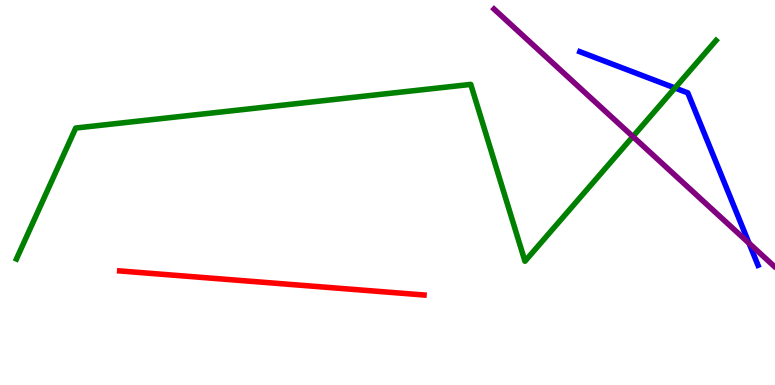[{'lines': ['blue', 'red'], 'intersections': []}, {'lines': ['green', 'red'], 'intersections': []}, {'lines': ['purple', 'red'], 'intersections': []}, {'lines': ['blue', 'green'], 'intersections': [{'x': 8.71, 'y': 7.71}]}, {'lines': ['blue', 'purple'], 'intersections': [{'x': 9.66, 'y': 3.68}]}, {'lines': ['green', 'purple'], 'intersections': [{'x': 8.17, 'y': 6.45}]}]